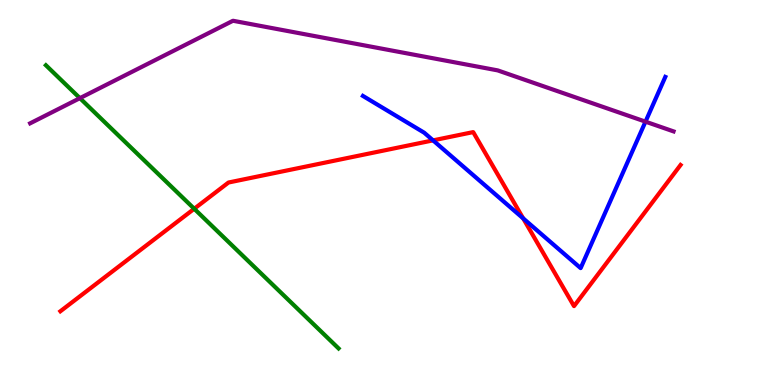[{'lines': ['blue', 'red'], 'intersections': [{'x': 5.59, 'y': 6.35}, {'x': 6.75, 'y': 4.33}]}, {'lines': ['green', 'red'], 'intersections': [{'x': 2.51, 'y': 4.58}]}, {'lines': ['purple', 'red'], 'intersections': []}, {'lines': ['blue', 'green'], 'intersections': []}, {'lines': ['blue', 'purple'], 'intersections': [{'x': 8.33, 'y': 6.84}]}, {'lines': ['green', 'purple'], 'intersections': [{'x': 1.03, 'y': 7.45}]}]